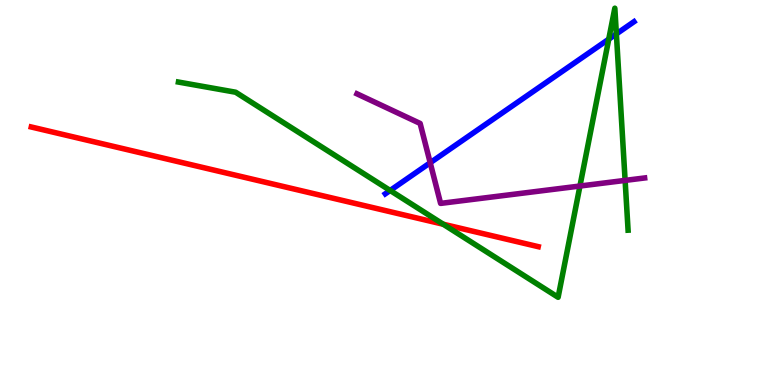[{'lines': ['blue', 'red'], 'intersections': []}, {'lines': ['green', 'red'], 'intersections': [{'x': 5.72, 'y': 4.18}]}, {'lines': ['purple', 'red'], 'intersections': []}, {'lines': ['blue', 'green'], 'intersections': [{'x': 5.03, 'y': 5.05}, {'x': 7.85, 'y': 8.98}, {'x': 7.95, 'y': 9.12}]}, {'lines': ['blue', 'purple'], 'intersections': [{'x': 5.55, 'y': 5.77}]}, {'lines': ['green', 'purple'], 'intersections': [{'x': 7.48, 'y': 5.17}, {'x': 8.07, 'y': 5.31}]}]